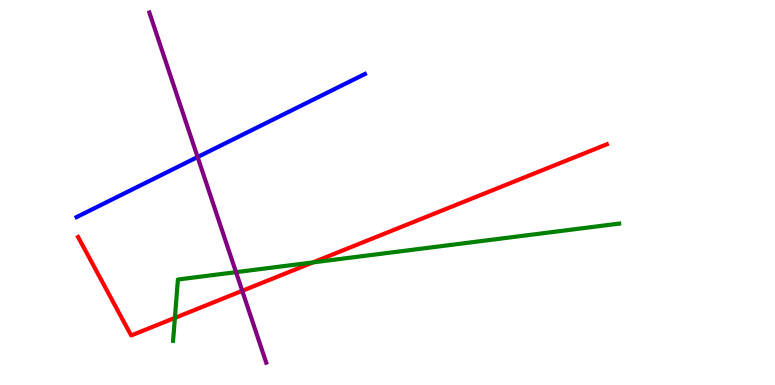[{'lines': ['blue', 'red'], 'intersections': []}, {'lines': ['green', 'red'], 'intersections': [{'x': 2.26, 'y': 1.74}, {'x': 4.04, 'y': 3.18}]}, {'lines': ['purple', 'red'], 'intersections': [{'x': 3.13, 'y': 2.45}]}, {'lines': ['blue', 'green'], 'intersections': []}, {'lines': ['blue', 'purple'], 'intersections': [{'x': 2.55, 'y': 5.92}]}, {'lines': ['green', 'purple'], 'intersections': [{'x': 3.05, 'y': 2.93}]}]